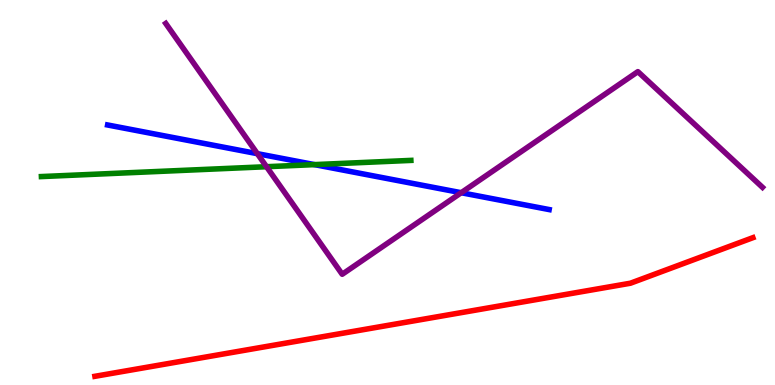[{'lines': ['blue', 'red'], 'intersections': []}, {'lines': ['green', 'red'], 'intersections': []}, {'lines': ['purple', 'red'], 'intersections': []}, {'lines': ['blue', 'green'], 'intersections': [{'x': 4.06, 'y': 5.72}]}, {'lines': ['blue', 'purple'], 'intersections': [{'x': 3.32, 'y': 6.01}, {'x': 5.95, 'y': 4.99}]}, {'lines': ['green', 'purple'], 'intersections': [{'x': 3.44, 'y': 5.67}]}]